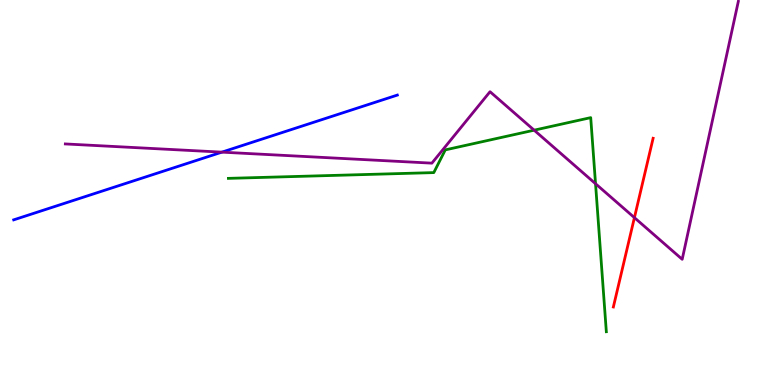[{'lines': ['blue', 'red'], 'intersections': []}, {'lines': ['green', 'red'], 'intersections': []}, {'lines': ['purple', 'red'], 'intersections': [{'x': 8.19, 'y': 4.35}]}, {'lines': ['blue', 'green'], 'intersections': []}, {'lines': ['blue', 'purple'], 'intersections': [{'x': 2.86, 'y': 6.05}]}, {'lines': ['green', 'purple'], 'intersections': [{'x': 6.89, 'y': 6.62}, {'x': 7.68, 'y': 5.23}]}]